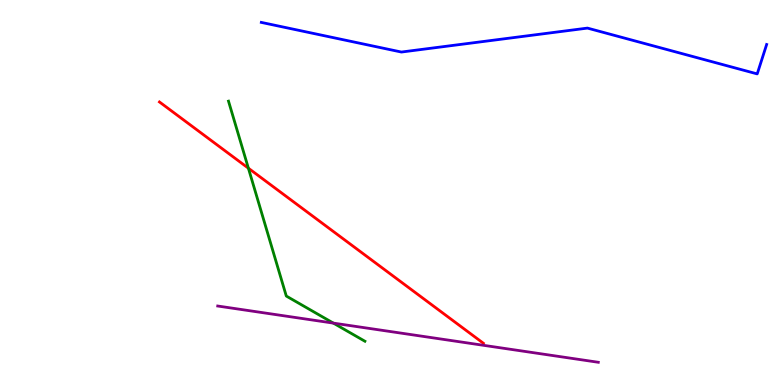[{'lines': ['blue', 'red'], 'intersections': []}, {'lines': ['green', 'red'], 'intersections': [{'x': 3.21, 'y': 5.63}]}, {'lines': ['purple', 'red'], 'intersections': []}, {'lines': ['blue', 'green'], 'intersections': []}, {'lines': ['blue', 'purple'], 'intersections': []}, {'lines': ['green', 'purple'], 'intersections': [{'x': 4.3, 'y': 1.61}]}]